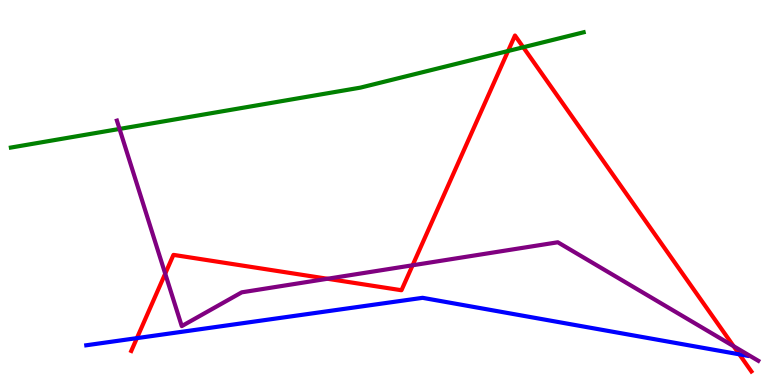[{'lines': ['blue', 'red'], 'intersections': [{'x': 1.77, 'y': 1.22}, {'x': 9.54, 'y': 0.797}]}, {'lines': ['green', 'red'], 'intersections': [{'x': 6.56, 'y': 8.67}, {'x': 6.75, 'y': 8.77}]}, {'lines': ['purple', 'red'], 'intersections': [{'x': 2.13, 'y': 2.89}, {'x': 4.23, 'y': 2.76}, {'x': 5.32, 'y': 3.11}, {'x': 9.47, 'y': 1.01}]}, {'lines': ['blue', 'green'], 'intersections': []}, {'lines': ['blue', 'purple'], 'intersections': []}, {'lines': ['green', 'purple'], 'intersections': [{'x': 1.54, 'y': 6.65}]}]